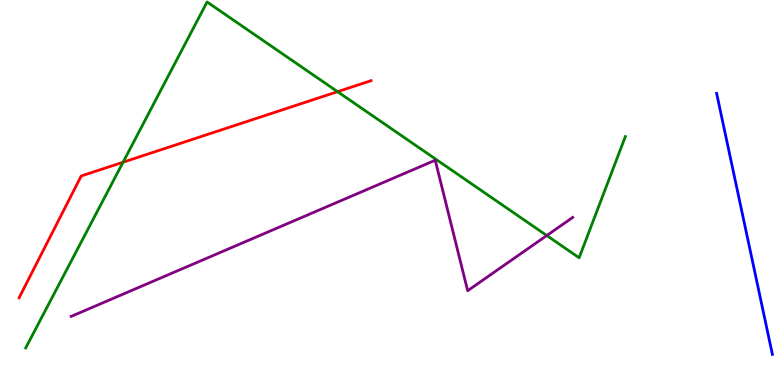[{'lines': ['blue', 'red'], 'intersections': []}, {'lines': ['green', 'red'], 'intersections': [{'x': 1.59, 'y': 5.79}, {'x': 4.36, 'y': 7.62}]}, {'lines': ['purple', 'red'], 'intersections': []}, {'lines': ['blue', 'green'], 'intersections': []}, {'lines': ['blue', 'purple'], 'intersections': []}, {'lines': ['green', 'purple'], 'intersections': [{'x': 7.06, 'y': 3.88}]}]